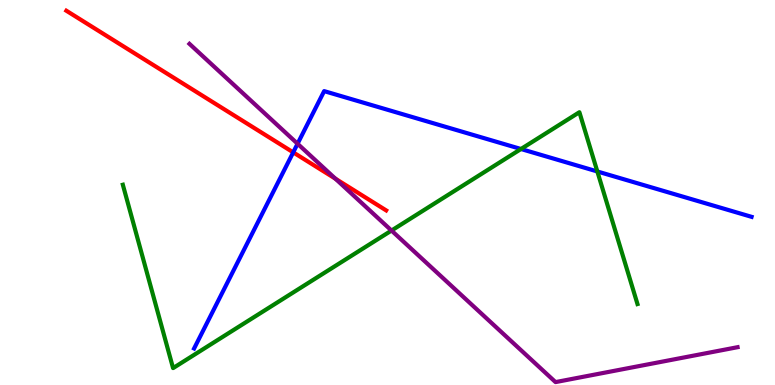[{'lines': ['blue', 'red'], 'intersections': [{'x': 3.78, 'y': 6.04}]}, {'lines': ['green', 'red'], 'intersections': []}, {'lines': ['purple', 'red'], 'intersections': [{'x': 4.33, 'y': 5.36}]}, {'lines': ['blue', 'green'], 'intersections': [{'x': 6.72, 'y': 6.13}, {'x': 7.71, 'y': 5.55}]}, {'lines': ['blue', 'purple'], 'intersections': [{'x': 3.84, 'y': 6.27}]}, {'lines': ['green', 'purple'], 'intersections': [{'x': 5.05, 'y': 4.01}]}]